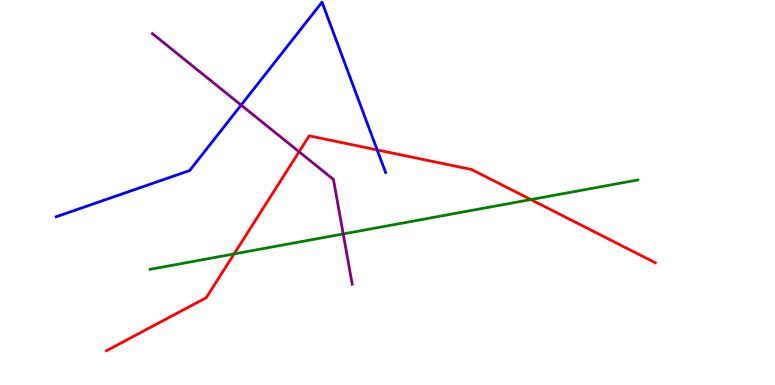[{'lines': ['blue', 'red'], 'intersections': [{'x': 4.87, 'y': 6.11}]}, {'lines': ['green', 'red'], 'intersections': [{'x': 3.02, 'y': 3.4}, {'x': 6.85, 'y': 4.82}]}, {'lines': ['purple', 'red'], 'intersections': [{'x': 3.86, 'y': 6.06}]}, {'lines': ['blue', 'green'], 'intersections': []}, {'lines': ['blue', 'purple'], 'intersections': [{'x': 3.11, 'y': 7.27}]}, {'lines': ['green', 'purple'], 'intersections': [{'x': 4.43, 'y': 3.92}]}]